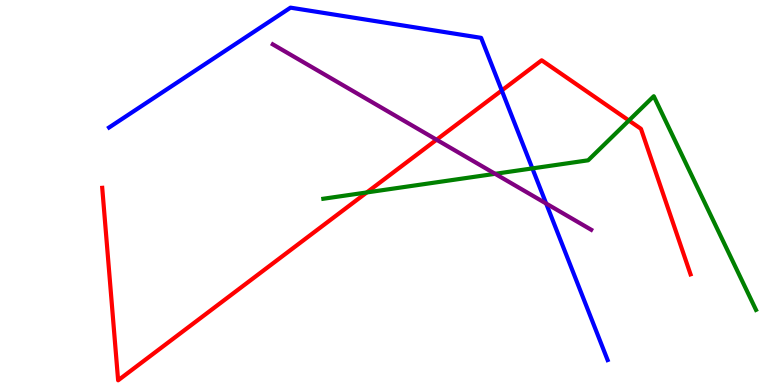[{'lines': ['blue', 'red'], 'intersections': [{'x': 6.47, 'y': 7.65}]}, {'lines': ['green', 'red'], 'intersections': [{'x': 4.73, 'y': 5.0}, {'x': 8.11, 'y': 6.87}]}, {'lines': ['purple', 'red'], 'intersections': [{'x': 5.63, 'y': 6.37}]}, {'lines': ['blue', 'green'], 'intersections': [{'x': 6.87, 'y': 5.63}]}, {'lines': ['blue', 'purple'], 'intersections': [{'x': 7.05, 'y': 4.71}]}, {'lines': ['green', 'purple'], 'intersections': [{'x': 6.39, 'y': 5.49}]}]